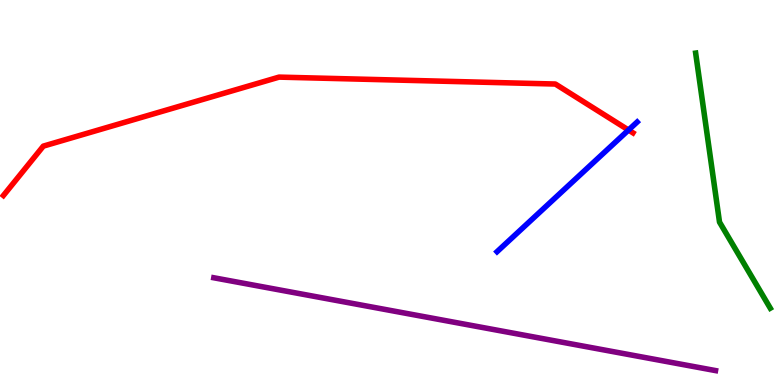[{'lines': ['blue', 'red'], 'intersections': [{'x': 8.11, 'y': 6.62}]}, {'lines': ['green', 'red'], 'intersections': []}, {'lines': ['purple', 'red'], 'intersections': []}, {'lines': ['blue', 'green'], 'intersections': []}, {'lines': ['blue', 'purple'], 'intersections': []}, {'lines': ['green', 'purple'], 'intersections': []}]